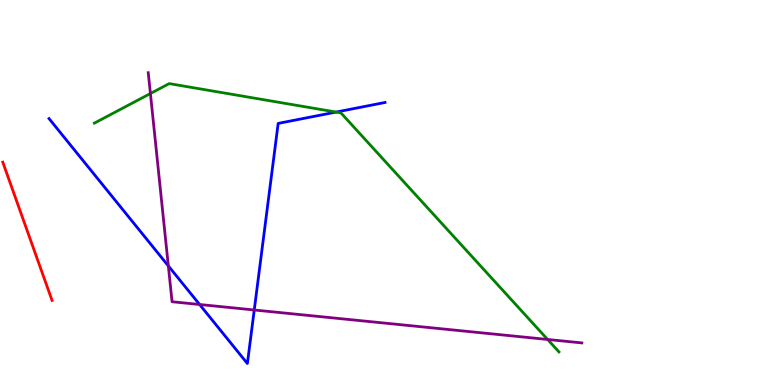[{'lines': ['blue', 'red'], 'intersections': []}, {'lines': ['green', 'red'], 'intersections': []}, {'lines': ['purple', 'red'], 'intersections': []}, {'lines': ['blue', 'green'], 'intersections': [{'x': 4.34, 'y': 7.09}]}, {'lines': ['blue', 'purple'], 'intersections': [{'x': 2.17, 'y': 3.09}, {'x': 2.58, 'y': 2.09}, {'x': 3.28, 'y': 1.95}]}, {'lines': ['green', 'purple'], 'intersections': [{'x': 1.94, 'y': 7.57}, {'x': 7.07, 'y': 1.18}]}]